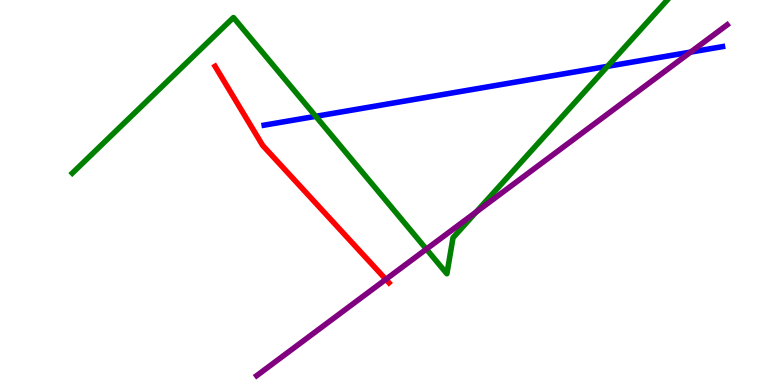[{'lines': ['blue', 'red'], 'intersections': []}, {'lines': ['green', 'red'], 'intersections': []}, {'lines': ['purple', 'red'], 'intersections': [{'x': 4.98, 'y': 2.74}]}, {'lines': ['blue', 'green'], 'intersections': [{'x': 4.07, 'y': 6.98}, {'x': 7.84, 'y': 8.28}]}, {'lines': ['blue', 'purple'], 'intersections': [{'x': 8.91, 'y': 8.65}]}, {'lines': ['green', 'purple'], 'intersections': [{'x': 5.5, 'y': 3.53}, {'x': 6.14, 'y': 4.49}]}]